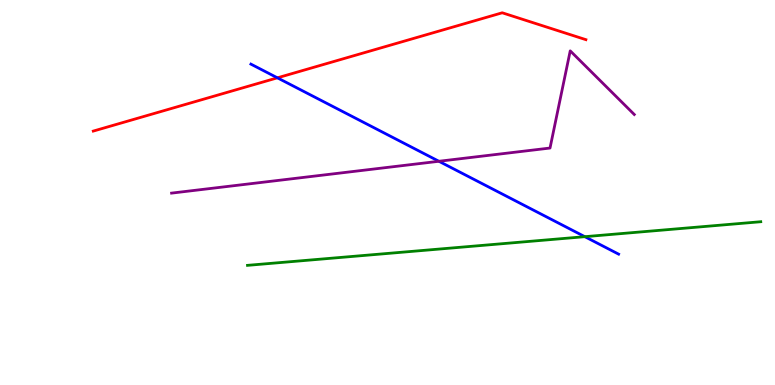[{'lines': ['blue', 'red'], 'intersections': [{'x': 3.58, 'y': 7.98}]}, {'lines': ['green', 'red'], 'intersections': []}, {'lines': ['purple', 'red'], 'intersections': []}, {'lines': ['blue', 'green'], 'intersections': [{'x': 7.55, 'y': 3.85}]}, {'lines': ['blue', 'purple'], 'intersections': [{'x': 5.66, 'y': 5.81}]}, {'lines': ['green', 'purple'], 'intersections': []}]